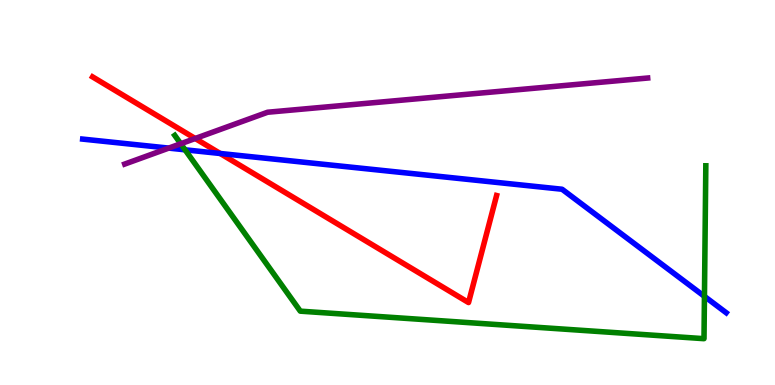[{'lines': ['blue', 'red'], 'intersections': [{'x': 2.84, 'y': 6.01}]}, {'lines': ['green', 'red'], 'intersections': []}, {'lines': ['purple', 'red'], 'intersections': [{'x': 2.52, 'y': 6.4}]}, {'lines': ['blue', 'green'], 'intersections': [{'x': 2.39, 'y': 6.11}, {'x': 9.09, 'y': 2.3}]}, {'lines': ['blue', 'purple'], 'intersections': [{'x': 2.18, 'y': 6.15}]}, {'lines': ['green', 'purple'], 'intersections': [{'x': 2.33, 'y': 6.27}]}]